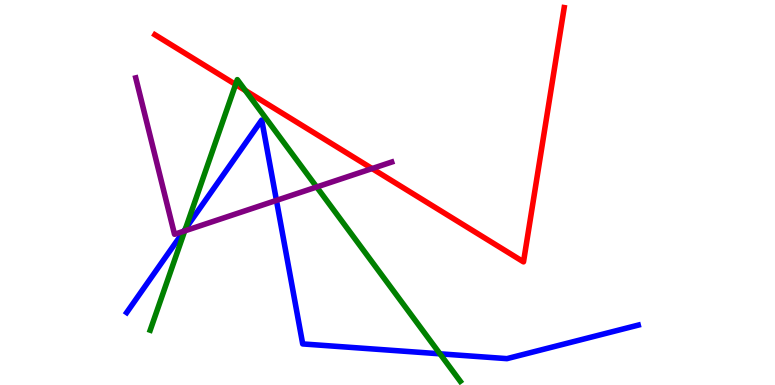[{'lines': ['blue', 'red'], 'intersections': []}, {'lines': ['green', 'red'], 'intersections': [{'x': 3.04, 'y': 7.81}, {'x': 3.17, 'y': 7.65}]}, {'lines': ['purple', 'red'], 'intersections': [{'x': 4.8, 'y': 5.62}]}, {'lines': ['blue', 'green'], 'intersections': [{'x': 2.39, 'y': 4.06}, {'x': 5.68, 'y': 0.81}]}, {'lines': ['blue', 'purple'], 'intersections': [{'x': 2.37, 'y': 3.99}, {'x': 3.57, 'y': 4.8}]}, {'lines': ['green', 'purple'], 'intersections': [{'x': 2.38, 'y': 4.0}, {'x': 4.09, 'y': 5.14}]}]